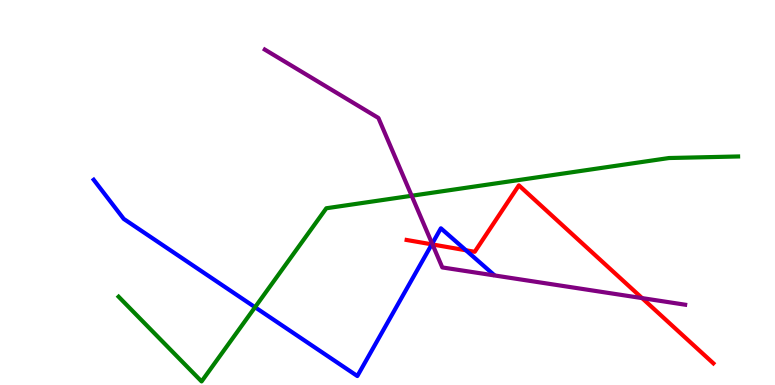[{'lines': ['blue', 'red'], 'intersections': [{'x': 5.57, 'y': 3.65}, {'x': 6.01, 'y': 3.5}]}, {'lines': ['green', 'red'], 'intersections': []}, {'lines': ['purple', 'red'], 'intersections': [{'x': 5.58, 'y': 3.65}, {'x': 8.29, 'y': 2.26}]}, {'lines': ['blue', 'green'], 'intersections': [{'x': 3.29, 'y': 2.02}]}, {'lines': ['blue', 'purple'], 'intersections': [{'x': 5.58, 'y': 3.67}]}, {'lines': ['green', 'purple'], 'intersections': [{'x': 5.31, 'y': 4.92}]}]